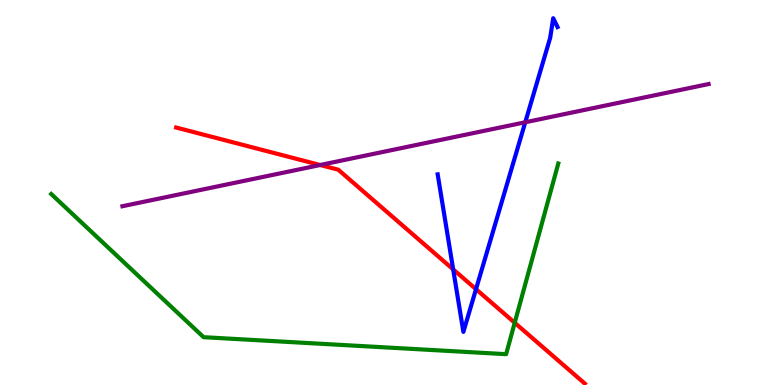[{'lines': ['blue', 'red'], 'intersections': [{'x': 5.85, 'y': 3.0}, {'x': 6.14, 'y': 2.49}]}, {'lines': ['green', 'red'], 'intersections': [{'x': 6.64, 'y': 1.62}]}, {'lines': ['purple', 'red'], 'intersections': [{'x': 4.13, 'y': 5.71}]}, {'lines': ['blue', 'green'], 'intersections': []}, {'lines': ['blue', 'purple'], 'intersections': [{'x': 6.78, 'y': 6.82}]}, {'lines': ['green', 'purple'], 'intersections': []}]